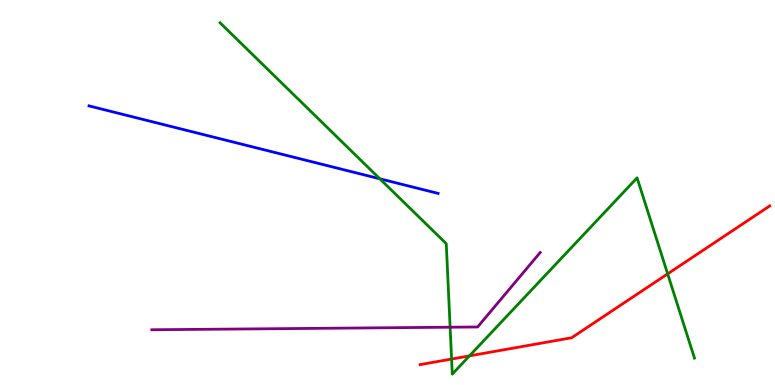[{'lines': ['blue', 'red'], 'intersections': []}, {'lines': ['green', 'red'], 'intersections': [{'x': 5.83, 'y': 0.674}, {'x': 6.06, 'y': 0.756}, {'x': 8.61, 'y': 2.89}]}, {'lines': ['purple', 'red'], 'intersections': []}, {'lines': ['blue', 'green'], 'intersections': [{'x': 4.9, 'y': 5.36}]}, {'lines': ['blue', 'purple'], 'intersections': []}, {'lines': ['green', 'purple'], 'intersections': [{'x': 5.81, 'y': 1.5}]}]